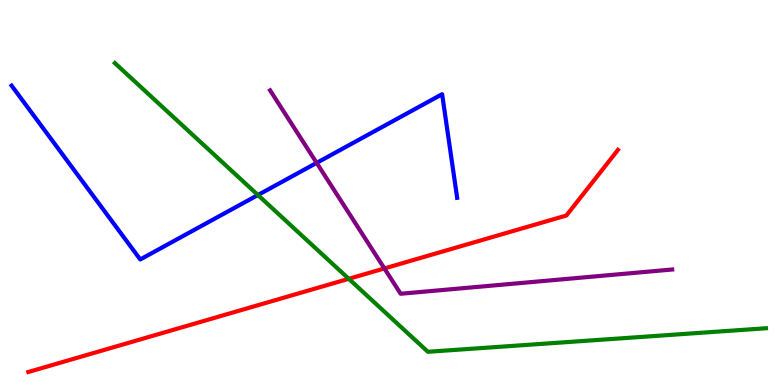[{'lines': ['blue', 'red'], 'intersections': []}, {'lines': ['green', 'red'], 'intersections': [{'x': 4.5, 'y': 2.76}]}, {'lines': ['purple', 'red'], 'intersections': [{'x': 4.96, 'y': 3.03}]}, {'lines': ['blue', 'green'], 'intersections': [{'x': 3.33, 'y': 4.93}]}, {'lines': ['blue', 'purple'], 'intersections': [{'x': 4.09, 'y': 5.77}]}, {'lines': ['green', 'purple'], 'intersections': []}]